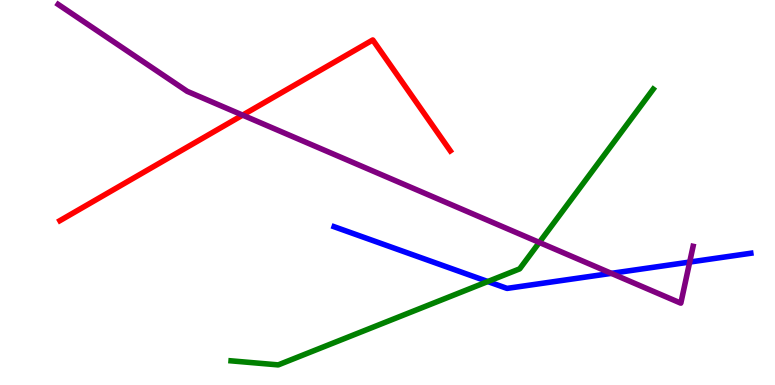[{'lines': ['blue', 'red'], 'intersections': []}, {'lines': ['green', 'red'], 'intersections': []}, {'lines': ['purple', 'red'], 'intersections': [{'x': 3.13, 'y': 7.01}]}, {'lines': ['blue', 'green'], 'intersections': [{'x': 6.29, 'y': 2.69}]}, {'lines': ['blue', 'purple'], 'intersections': [{'x': 7.89, 'y': 2.9}, {'x': 8.9, 'y': 3.19}]}, {'lines': ['green', 'purple'], 'intersections': [{'x': 6.96, 'y': 3.7}]}]